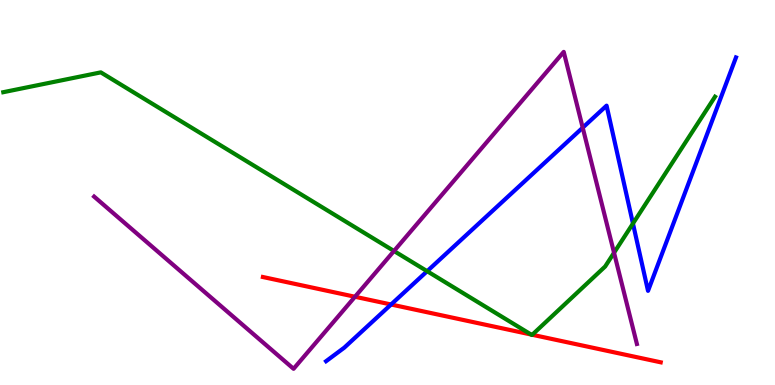[{'lines': ['blue', 'red'], 'intersections': [{'x': 5.05, 'y': 2.09}]}, {'lines': ['green', 'red'], 'intersections': [{'x': 6.85, 'y': 1.31}, {'x': 6.87, 'y': 1.3}]}, {'lines': ['purple', 'red'], 'intersections': [{'x': 4.58, 'y': 2.29}]}, {'lines': ['blue', 'green'], 'intersections': [{'x': 5.51, 'y': 2.96}, {'x': 8.17, 'y': 4.19}]}, {'lines': ['blue', 'purple'], 'intersections': [{'x': 7.52, 'y': 6.68}]}, {'lines': ['green', 'purple'], 'intersections': [{'x': 5.08, 'y': 3.48}, {'x': 7.92, 'y': 3.44}]}]